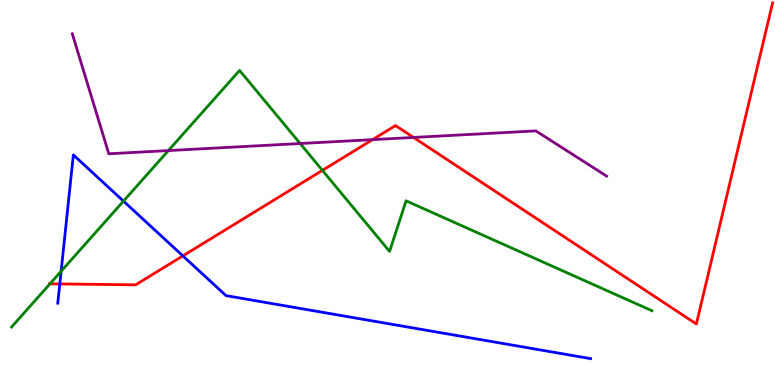[{'lines': ['blue', 'red'], 'intersections': [{'x': 0.772, 'y': 2.63}, {'x': 2.36, 'y': 3.35}]}, {'lines': ['green', 'red'], 'intersections': [{'x': 0.645, 'y': 2.63}, {'x': 4.16, 'y': 5.57}]}, {'lines': ['purple', 'red'], 'intersections': [{'x': 4.81, 'y': 6.37}, {'x': 5.34, 'y': 6.43}]}, {'lines': ['blue', 'green'], 'intersections': [{'x': 0.789, 'y': 2.95}, {'x': 1.59, 'y': 4.78}]}, {'lines': ['blue', 'purple'], 'intersections': []}, {'lines': ['green', 'purple'], 'intersections': [{'x': 2.17, 'y': 6.09}, {'x': 3.87, 'y': 6.27}]}]